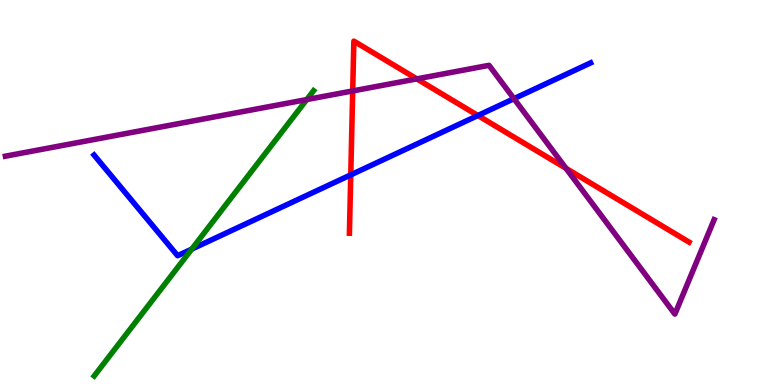[{'lines': ['blue', 'red'], 'intersections': [{'x': 4.53, 'y': 5.46}, {'x': 6.17, 'y': 7.0}]}, {'lines': ['green', 'red'], 'intersections': []}, {'lines': ['purple', 'red'], 'intersections': [{'x': 4.55, 'y': 7.64}, {'x': 5.38, 'y': 7.95}, {'x': 7.3, 'y': 5.63}]}, {'lines': ['blue', 'green'], 'intersections': [{'x': 2.47, 'y': 3.53}]}, {'lines': ['blue', 'purple'], 'intersections': [{'x': 6.63, 'y': 7.44}]}, {'lines': ['green', 'purple'], 'intersections': [{'x': 3.96, 'y': 7.41}]}]